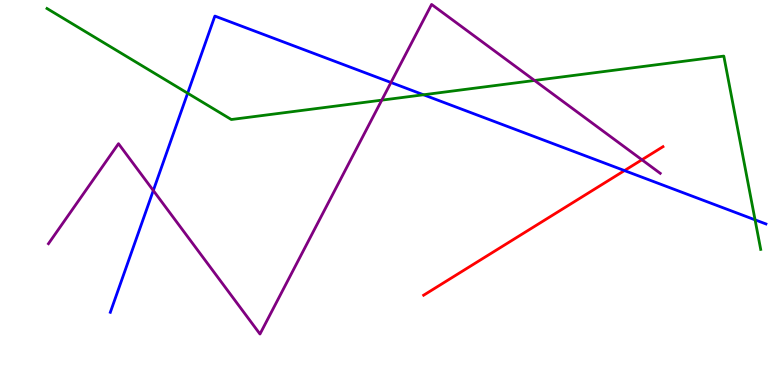[{'lines': ['blue', 'red'], 'intersections': [{'x': 8.06, 'y': 5.57}]}, {'lines': ['green', 'red'], 'intersections': []}, {'lines': ['purple', 'red'], 'intersections': [{'x': 8.28, 'y': 5.85}]}, {'lines': ['blue', 'green'], 'intersections': [{'x': 2.42, 'y': 7.58}, {'x': 5.46, 'y': 7.54}, {'x': 9.74, 'y': 4.29}]}, {'lines': ['blue', 'purple'], 'intersections': [{'x': 1.98, 'y': 5.05}, {'x': 5.04, 'y': 7.86}]}, {'lines': ['green', 'purple'], 'intersections': [{'x': 4.93, 'y': 7.4}, {'x': 6.9, 'y': 7.91}]}]